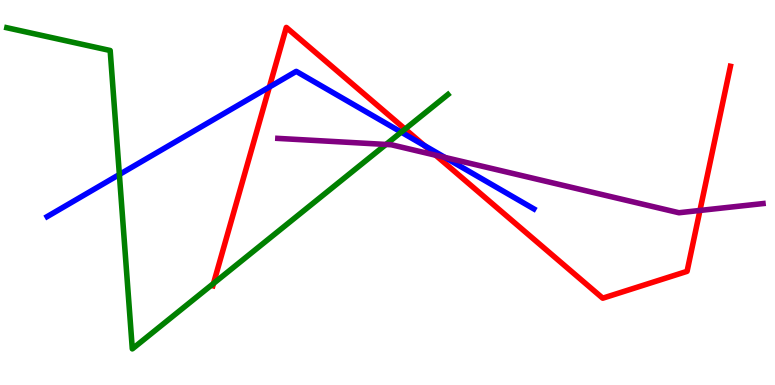[{'lines': ['blue', 'red'], 'intersections': [{'x': 3.48, 'y': 7.74}, {'x': 5.47, 'y': 6.22}]}, {'lines': ['green', 'red'], 'intersections': [{'x': 2.76, 'y': 2.64}, {'x': 5.23, 'y': 6.65}]}, {'lines': ['purple', 'red'], 'intersections': [{'x': 5.62, 'y': 5.97}, {'x': 9.03, 'y': 4.53}]}, {'lines': ['blue', 'green'], 'intersections': [{'x': 1.54, 'y': 5.47}, {'x': 5.18, 'y': 6.57}]}, {'lines': ['blue', 'purple'], 'intersections': [{'x': 5.74, 'y': 5.91}]}, {'lines': ['green', 'purple'], 'intersections': [{'x': 4.98, 'y': 6.25}]}]